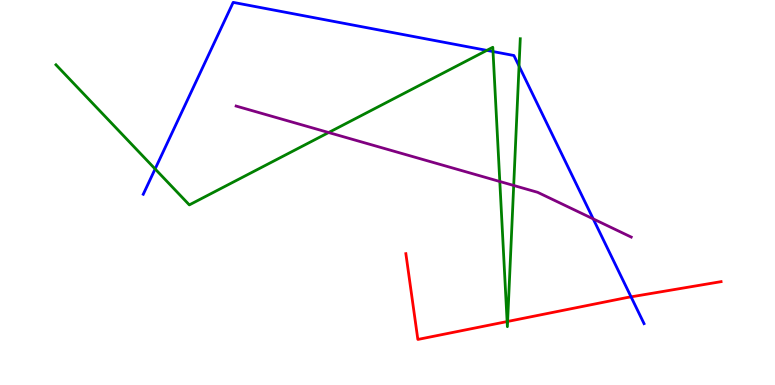[{'lines': ['blue', 'red'], 'intersections': [{'x': 8.14, 'y': 2.29}]}, {'lines': ['green', 'red'], 'intersections': [{'x': 6.54, 'y': 1.65}, {'x': 6.55, 'y': 1.65}]}, {'lines': ['purple', 'red'], 'intersections': []}, {'lines': ['blue', 'green'], 'intersections': [{'x': 2.0, 'y': 5.61}, {'x': 6.28, 'y': 8.69}, {'x': 6.36, 'y': 8.66}, {'x': 6.7, 'y': 8.28}]}, {'lines': ['blue', 'purple'], 'intersections': [{'x': 7.65, 'y': 4.31}]}, {'lines': ['green', 'purple'], 'intersections': [{'x': 4.24, 'y': 6.56}, {'x': 6.45, 'y': 5.29}, {'x': 6.63, 'y': 5.18}]}]